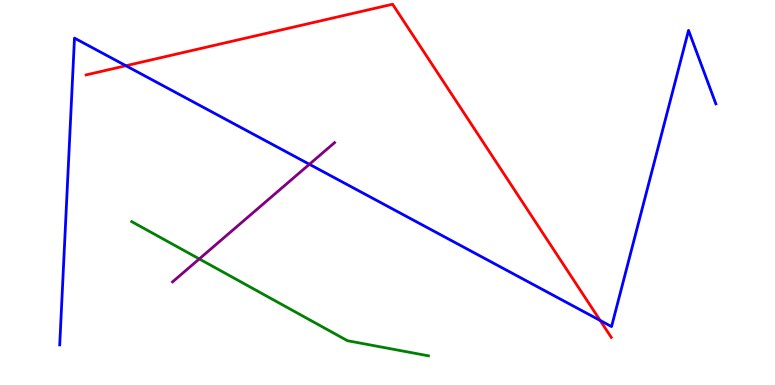[{'lines': ['blue', 'red'], 'intersections': [{'x': 1.62, 'y': 8.29}, {'x': 7.74, 'y': 1.68}]}, {'lines': ['green', 'red'], 'intersections': []}, {'lines': ['purple', 'red'], 'intersections': []}, {'lines': ['blue', 'green'], 'intersections': []}, {'lines': ['blue', 'purple'], 'intersections': [{'x': 3.99, 'y': 5.73}]}, {'lines': ['green', 'purple'], 'intersections': [{'x': 2.57, 'y': 3.27}]}]